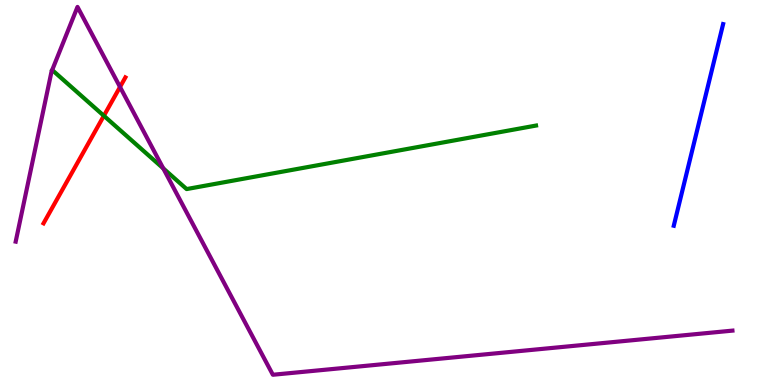[{'lines': ['blue', 'red'], 'intersections': []}, {'lines': ['green', 'red'], 'intersections': [{'x': 1.34, 'y': 6.99}]}, {'lines': ['purple', 'red'], 'intersections': [{'x': 1.55, 'y': 7.74}]}, {'lines': ['blue', 'green'], 'intersections': []}, {'lines': ['blue', 'purple'], 'intersections': []}, {'lines': ['green', 'purple'], 'intersections': [{'x': 2.11, 'y': 5.63}]}]